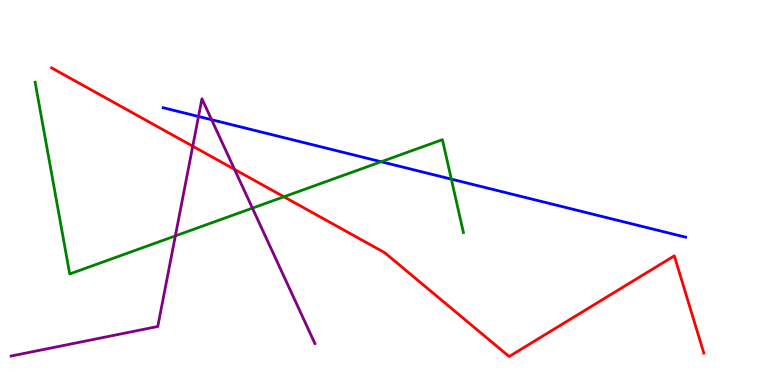[{'lines': ['blue', 'red'], 'intersections': []}, {'lines': ['green', 'red'], 'intersections': [{'x': 3.66, 'y': 4.89}]}, {'lines': ['purple', 'red'], 'intersections': [{'x': 2.49, 'y': 6.2}, {'x': 3.03, 'y': 5.6}]}, {'lines': ['blue', 'green'], 'intersections': [{'x': 4.92, 'y': 5.8}, {'x': 5.82, 'y': 5.35}]}, {'lines': ['blue', 'purple'], 'intersections': [{'x': 2.56, 'y': 6.97}, {'x': 2.73, 'y': 6.89}]}, {'lines': ['green', 'purple'], 'intersections': [{'x': 2.26, 'y': 3.87}, {'x': 3.26, 'y': 4.59}]}]